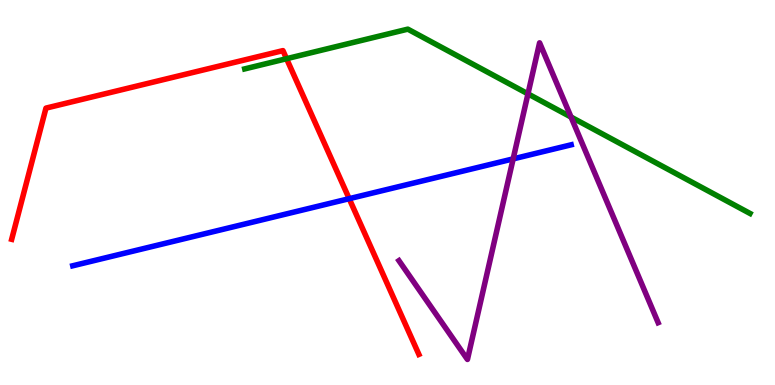[{'lines': ['blue', 'red'], 'intersections': [{'x': 4.51, 'y': 4.84}]}, {'lines': ['green', 'red'], 'intersections': [{'x': 3.7, 'y': 8.48}]}, {'lines': ['purple', 'red'], 'intersections': []}, {'lines': ['blue', 'green'], 'intersections': []}, {'lines': ['blue', 'purple'], 'intersections': [{'x': 6.62, 'y': 5.87}]}, {'lines': ['green', 'purple'], 'intersections': [{'x': 6.81, 'y': 7.56}, {'x': 7.37, 'y': 6.96}]}]